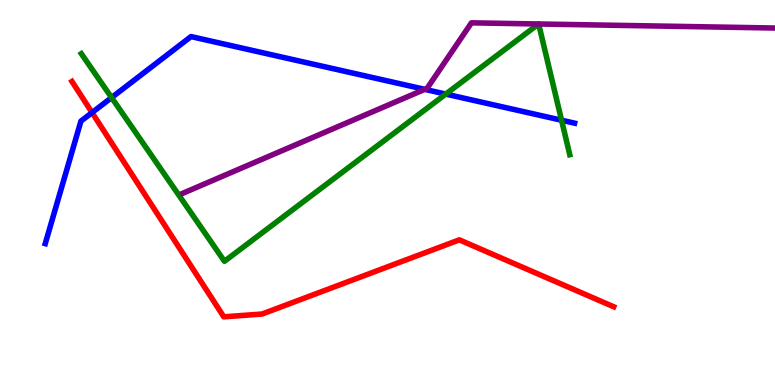[{'lines': ['blue', 'red'], 'intersections': [{'x': 1.19, 'y': 7.08}]}, {'lines': ['green', 'red'], 'intersections': []}, {'lines': ['purple', 'red'], 'intersections': []}, {'lines': ['blue', 'green'], 'intersections': [{'x': 1.44, 'y': 7.47}, {'x': 5.75, 'y': 7.56}, {'x': 7.25, 'y': 6.88}]}, {'lines': ['blue', 'purple'], 'intersections': [{'x': 5.48, 'y': 7.68}]}, {'lines': ['green', 'purple'], 'intersections': [{'x': 6.95, 'y': 9.38}, {'x': 6.95, 'y': 9.38}]}]